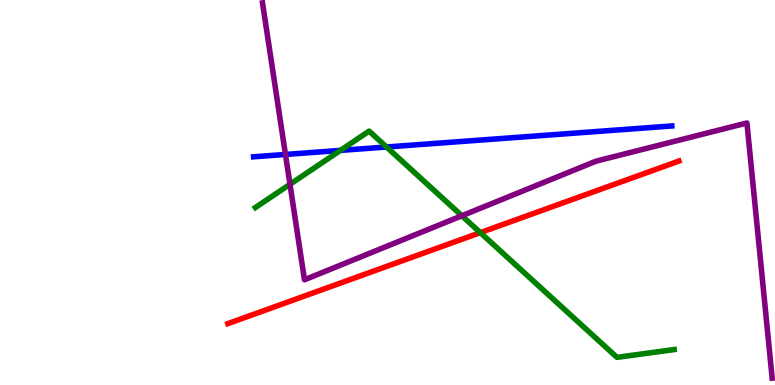[{'lines': ['blue', 'red'], 'intersections': []}, {'lines': ['green', 'red'], 'intersections': [{'x': 6.2, 'y': 3.96}]}, {'lines': ['purple', 'red'], 'intersections': []}, {'lines': ['blue', 'green'], 'intersections': [{'x': 4.39, 'y': 6.09}, {'x': 4.99, 'y': 6.18}]}, {'lines': ['blue', 'purple'], 'intersections': [{'x': 3.68, 'y': 5.99}]}, {'lines': ['green', 'purple'], 'intersections': [{'x': 3.74, 'y': 5.21}, {'x': 5.96, 'y': 4.4}]}]